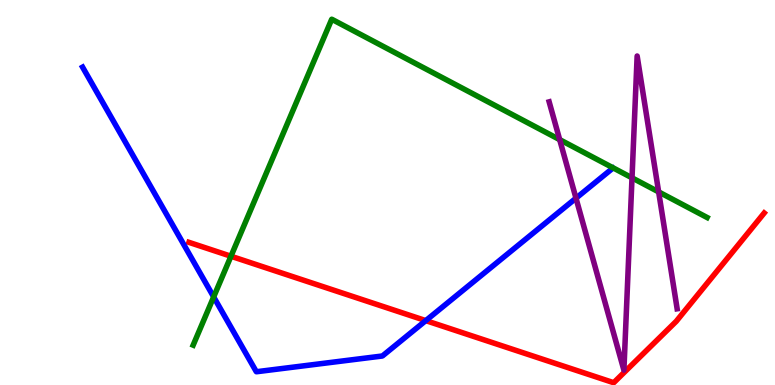[{'lines': ['blue', 'red'], 'intersections': [{'x': 5.49, 'y': 1.67}]}, {'lines': ['green', 'red'], 'intersections': [{'x': 2.98, 'y': 3.34}]}, {'lines': ['purple', 'red'], 'intersections': []}, {'lines': ['blue', 'green'], 'intersections': [{'x': 2.76, 'y': 2.29}]}, {'lines': ['blue', 'purple'], 'intersections': [{'x': 7.43, 'y': 4.85}]}, {'lines': ['green', 'purple'], 'intersections': [{'x': 7.22, 'y': 6.37}, {'x': 8.15, 'y': 5.38}, {'x': 8.5, 'y': 5.02}]}]